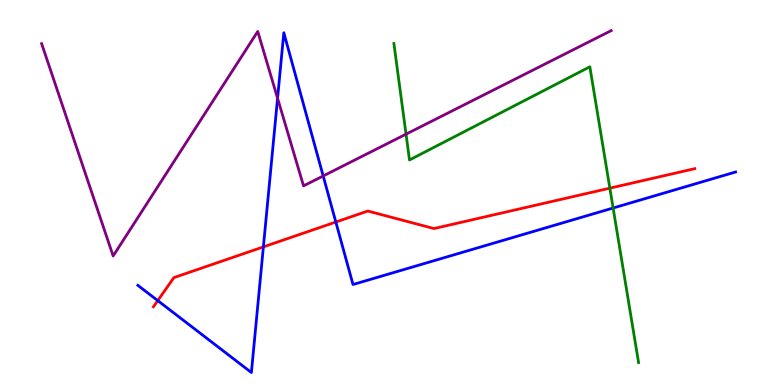[{'lines': ['blue', 'red'], 'intersections': [{'x': 2.04, 'y': 2.19}, {'x': 3.4, 'y': 3.59}, {'x': 4.33, 'y': 4.23}]}, {'lines': ['green', 'red'], 'intersections': [{'x': 7.87, 'y': 5.11}]}, {'lines': ['purple', 'red'], 'intersections': []}, {'lines': ['blue', 'green'], 'intersections': [{'x': 7.91, 'y': 4.6}]}, {'lines': ['blue', 'purple'], 'intersections': [{'x': 3.58, 'y': 7.45}, {'x': 4.17, 'y': 5.43}]}, {'lines': ['green', 'purple'], 'intersections': [{'x': 5.24, 'y': 6.52}]}]